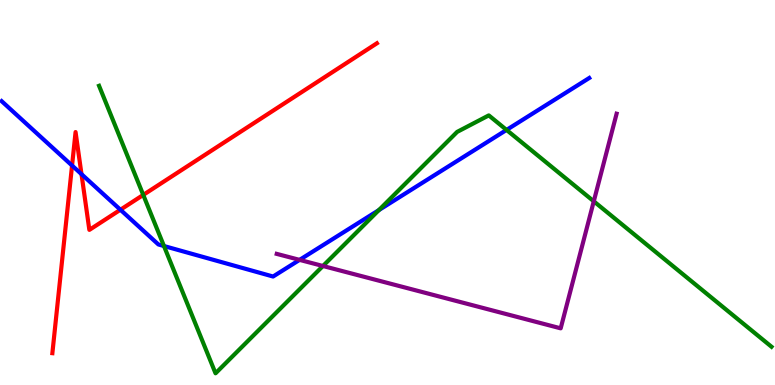[{'lines': ['blue', 'red'], 'intersections': [{'x': 0.93, 'y': 5.7}, {'x': 1.05, 'y': 5.48}, {'x': 1.55, 'y': 4.55}]}, {'lines': ['green', 'red'], 'intersections': [{'x': 1.85, 'y': 4.94}]}, {'lines': ['purple', 'red'], 'intersections': []}, {'lines': ['blue', 'green'], 'intersections': [{'x': 2.12, 'y': 3.61}, {'x': 4.89, 'y': 4.54}, {'x': 6.54, 'y': 6.63}]}, {'lines': ['blue', 'purple'], 'intersections': [{'x': 3.87, 'y': 3.25}]}, {'lines': ['green', 'purple'], 'intersections': [{'x': 4.17, 'y': 3.09}, {'x': 7.66, 'y': 4.77}]}]